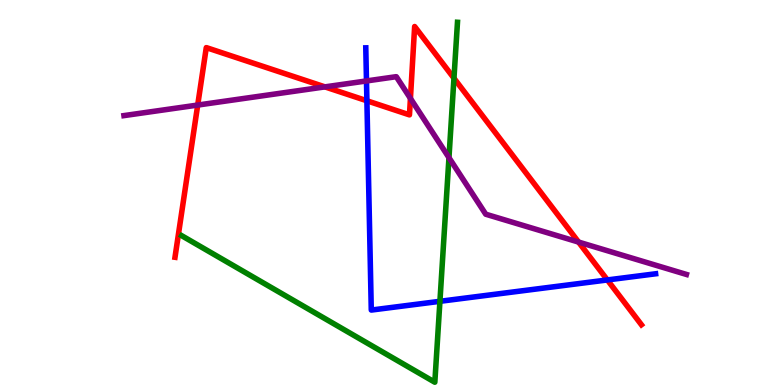[{'lines': ['blue', 'red'], 'intersections': [{'x': 4.73, 'y': 7.38}, {'x': 7.84, 'y': 2.73}]}, {'lines': ['green', 'red'], 'intersections': [{'x': 5.86, 'y': 7.97}]}, {'lines': ['purple', 'red'], 'intersections': [{'x': 2.55, 'y': 7.27}, {'x': 4.19, 'y': 7.74}, {'x': 5.3, 'y': 7.44}, {'x': 7.47, 'y': 3.71}]}, {'lines': ['blue', 'green'], 'intersections': [{'x': 5.68, 'y': 2.17}]}, {'lines': ['blue', 'purple'], 'intersections': [{'x': 4.73, 'y': 7.9}]}, {'lines': ['green', 'purple'], 'intersections': [{'x': 5.79, 'y': 5.9}]}]